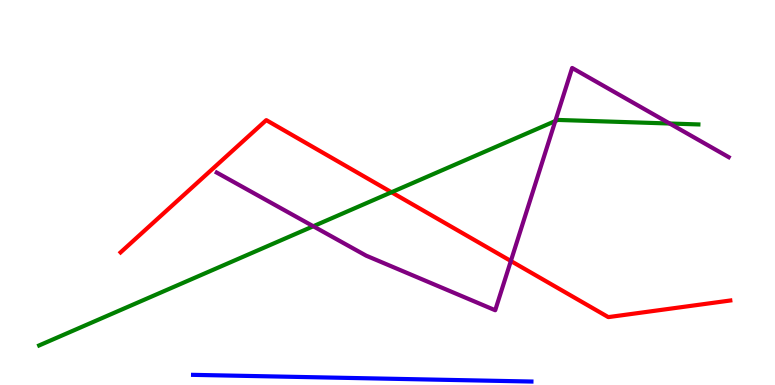[{'lines': ['blue', 'red'], 'intersections': []}, {'lines': ['green', 'red'], 'intersections': [{'x': 5.05, 'y': 5.01}]}, {'lines': ['purple', 'red'], 'intersections': [{'x': 6.59, 'y': 3.22}]}, {'lines': ['blue', 'green'], 'intersections': []}, {'lines': ['blue', 'purple'], 'intersections': []}, {'lines': ['green', 'purple'], 'intersections': [{'x': 4.04, 'y': 4.12}, {'x': 7.17, 'y': 6.86}, {'x': 8.64, 'y': 6.79}]}]